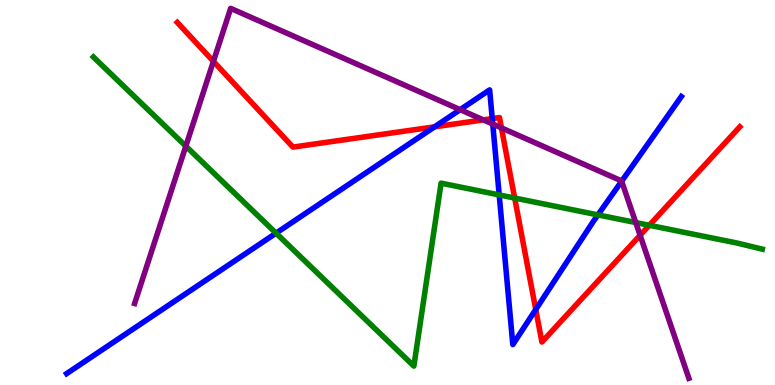[{'lines': ['blue', 'red'], 'intersections': [{'x': 5.61, 'y': 6.71}, {'x': 6.35, 'y': 6.92}, {'x': 6.91, 'y': 1.96}]}, {'lines': ['green', 'red'], 'intersections': [{'x': 6.64, 'y': 4.86}, {'x': 8.38, 'y': 4.15}]}, {'lines': ['purple', 'red'], 'intersections': [{'x': 2.75, 'y': 8.41}, {'x': 6.24, 'y': 6.89}, {'x': 6.47, 'y': 6.68}, {'x': 8.26, 'y': 3.89}]}, {'lines': ['blue', 'green'], 'intersections': [{'x': 3.56, 'y': 3.94}, {'x': 6.44, 'y': 4.94}, {'x': 7.72, 'y': 4.42}]}, {'lines': ['blue', 'purple'], 'intersections': [{'x': 5.94, 'y': 7.15}, {'x': 6.36, 'y': 6.78}, {'x': 8.02, 'y': 5.29}]}, {'lines': ['green', 'purple'], 'intersections': [{'x': 2.4, 'y': 6.2}, {'x': 8.2, 'y': 4.22}]}]